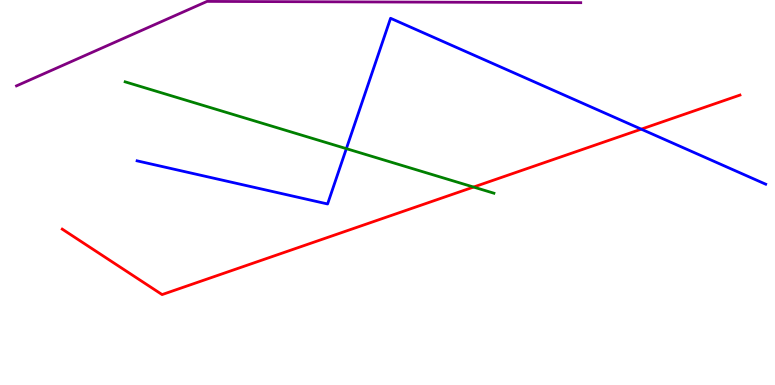[{'lines': ['blue', 'red'], 'intersections': [{'x': 8.27, 'y': 6.65}]}, {'lines': ['green', 'red'], 'intersections': [{'x': 6.11, 'y': 5.14}]}, {'lines': ['purple', 'red'], 'intersections': []}, {'lines': ['blue', 'green'], 'intersections': [{'x': 4.47, 'y': 6.14}]}, {'lines': ['blue', 'purple'], 'intersections': []}, {'lines': ['green', 'purple'], 'intersections': []}]